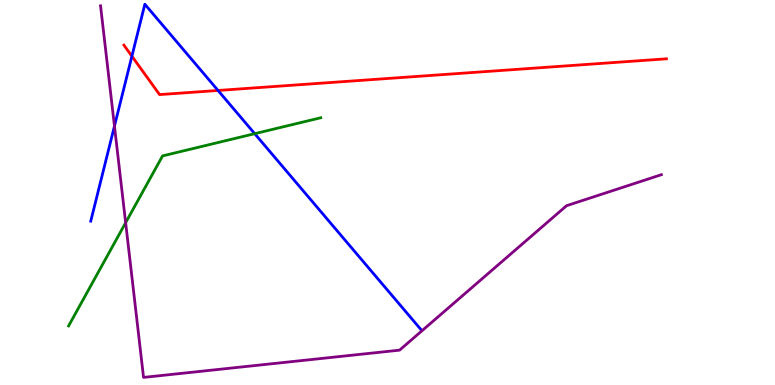[{'lines': ['blue', 'red'], 'intersections': [{'x': 1.7, 'y': 8.54}, {'x': 2.81, 'y': 7.65}]}, {'lines': ['green', 'red'], 'intersections': []}, {'lines': ['purple', 'red'], 'intersections': []}, {'lines': ['blue', 'green'], 'intersections': [{'x': 3.29, 'y': 6.53}]}, {'lines': ['blue', 'purple'], 'intersections': [{'x': 1.48, 'y': 6.72}]}, {'lines': ['green', 'purple'], 'intersections': [{'x': 1.62, 'y': 4.22}]}]